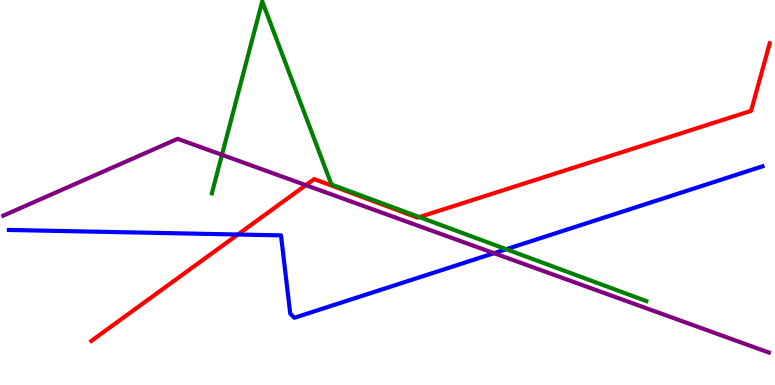[{'lines': ['blue', 'red'], 'intersections': [{'x': 3.07, 'y': 3.91}]}, {'lines': ['green', 'red'], 'intersections': [{'x': 5.41, 'y': 4.36}]}, {'lines': ['purple', 'red'], 'intersections': [{'x': 3.95, 'y': 5.19}]}, {'lines': ['blue', 'green'], 'intersections': [{'x': 6.53, 'y': 3.53}]}, {'lines': ['blue', 'purple'], 'intersections': [{'x': 6.37, 'y': 3.42}]}, {'lines': ['green', 'purple'], 'intersections': [{'x': 2.86, 'y': 5.98}]}]